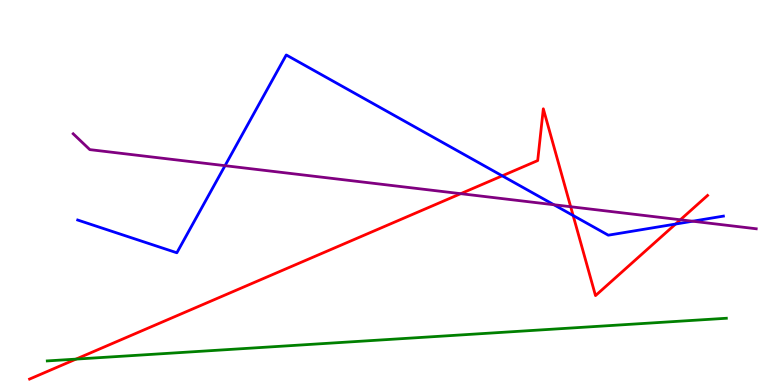[{'lines': ['blue', 'red'], 'intersections': [{'x': 6.48, 'y': 5.43}, {'x': 7.4, 'y': 4.4}, {'x': 8.72, 'y': 4.18}]}, {'lines': ['green', 'red'], 'intersections': [{'x': 0.981, 'y': 0.672}]}, {'lines': ['purple', 'red'], 'intersections': [{'x': 5.94, 'y': 4.97}, {'x': 7.36, 'y': 4.63}, {'x': 8.78, 'y': 4.29}]}, {'lines': ['blue', 'green'], 'intersections': []}, {'lines': ['blue', 'purple'], 'intersections': [{'x': 2.9, 'y': 5.7}, {'x': 7.15, 'y': 4.68}, {'x': 8.94, 'y': 4.25}]}, {'lines': ['green', 'purple'], 'intersections': []}]